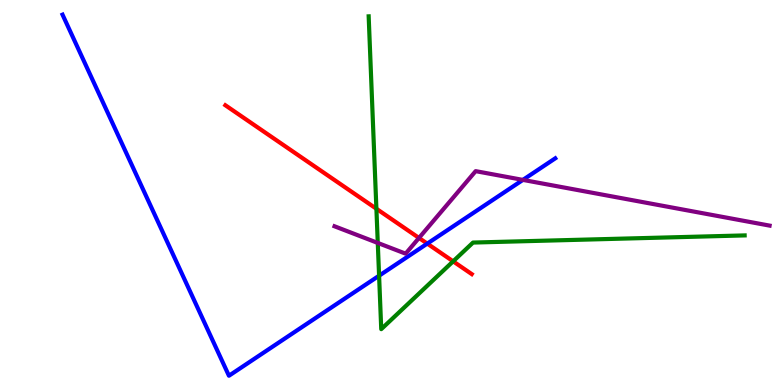[{'lines': ['blue', 'red'], 'intersections': [{'x': 5.51, 'y': 3.67}]}, {'lines': ['green', 'red'], 'intersections': [{'x': 4.86, 'y': 4.58}, {'x': 5.85, 'y': 3.21}]}, {'lines': ['purple', 'red'], 'intersections': [{'x': 5.41, 'y': 3.82}]}, {'lines': ['blue', 'green'], 'intersections': [{'x': 4.89, 'y': 2.84}]}, {'lines': ['blue', 'purple'], 'intersections': [{'x': 6.75, 'y': 5.33}]}, {'lines': ['green', 'purple'], 'intersections': [{'x': 4.87, 'y': 3.69}]}]